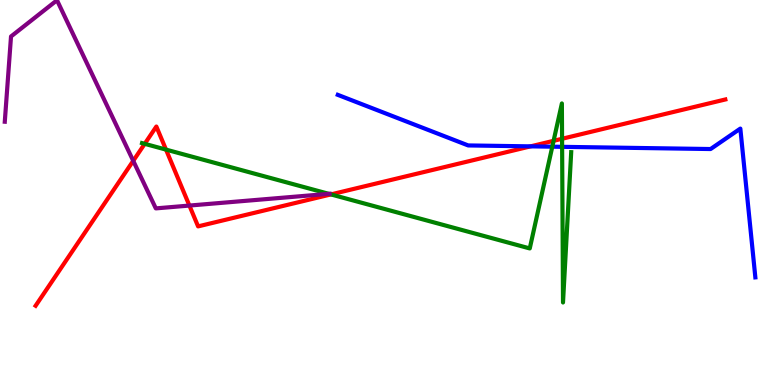[{'lines': ['blue', 'red'], 'intersections': [{'x': 6.85, 'y': 6.2}]}, {'lines': ['green', 'red'], 'intersections': [{'x': 1.87, 'y': 6.26}, {'x': 2.14, 'y': 6.11}, {'x': 4.27, 'y': 4.95}, {'x': 7.14, 'y': 6.34}, {'x': 7.25, 'y': 6.4}]}, {'lines': ['purple', 'red'], 'intersections': [{'x': 1.72, 'y': 5.82}, {'x': 2.44, 'y': 4.66}]}, {'lines': ['blue', 'green'], 'intersections': [{'x': 7.13, 'y': 6.19}, {'x': 7.25, 'y': 6.19}]}, {'lines': ['blue', 'purple'], 'intersections': []}, {'lines': ['green', 'purple'], 'intersections': [{'x': 4.24, 'y': 4.97}]}]